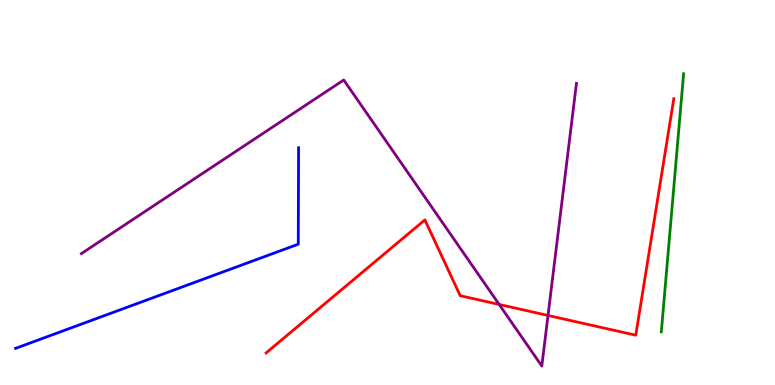[{'lines': ['blue', 'red'], 'intersections': []}, {'lines': ['green', 'red'], 'intersections': []}, {'lines': ['purple', 'red'], 'intersections': [{'x': 6.44, 'y': 2.09}, {'x': 7.07, 'y': 1.81}]}, {'lines': ['blue', 'green'], 'intersections': []}, {'lines': ['blue', 'purple'], 'intersections': []}, {'lines': ['green', 'purple'], 'intersections': []}]